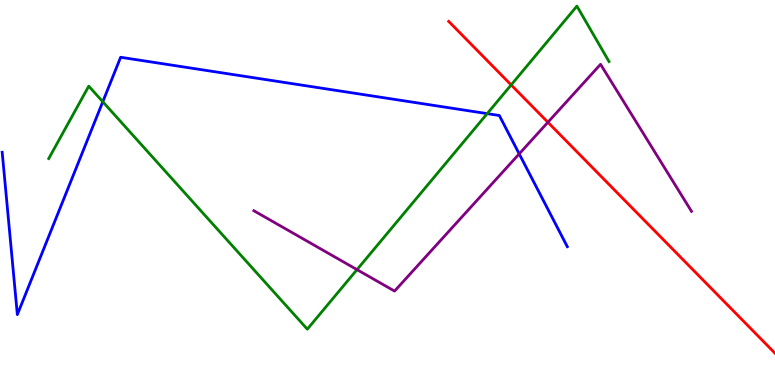[{'lines': ['blue', 'red'], 'intersections': []}, {'lines': ['green', 'red'], 'intersections': [{'x': 6.6, 'y': 7.79}]}, {'lines': ['purple', 'red'], 'intersections': [{'x': 7.07, 'y': 6.82}]}, {'lines': ['blue', 'green'], 'intersections': [{'x': 1.33, 'y': 7.36}, {'x': 6.29, 'y': 7.05}]}, {'lines': ['blue', 'purple'], 'intersections': [{'x': 6.7, 'y': 6.0}]}, {'lines': ['green', 'purple'], 'intersections': [{'x': 4.61, 'y': 3.0}]}]